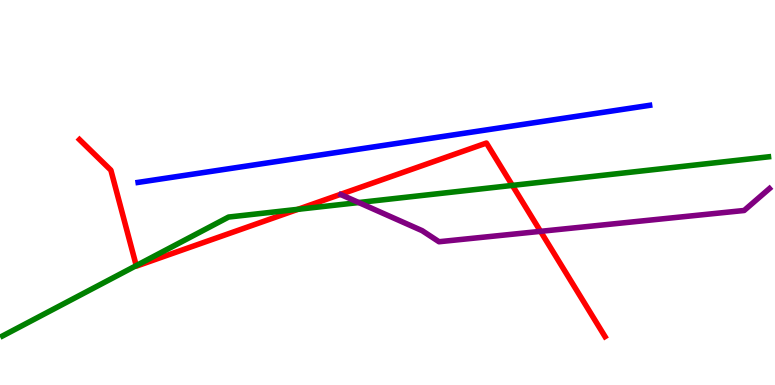[{'lines': ['blue', 'red'], 'intersections': []}, {'lines': ['green', 'red'], 'intersections': [{'x': 1.76, 'y': 3.1}, {'x': 3.84, 'y': 4.56}, {'x': 6.61, 'y': 5.18}]}, {'lines': ['purple', 'red'], 'intersections': [{'x': 6.97, 'y': 3.99}]}, {'lines': ['blue', 'green'], 'intersections': []}, {'lines': ['blue', 'purple'], 'intersections': []}, {'lines': ['green', 'purple'], 'intersections': [{'x': 4.63, 'y': 4.74}]}]